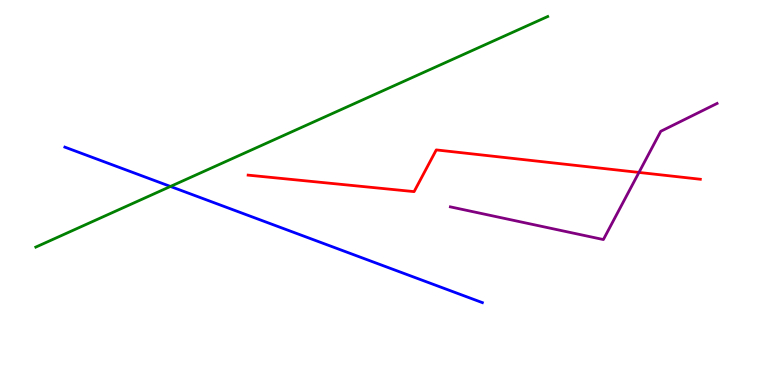[{'lines': ['blue', 'red'], 'intersections': []}, {'lines': ['green', 'red'], 'intersections': []}, {'lines': ['purple', 'red'], 'intersections': [{'x': 8.24, 'y': 5.52}]}, {'lines': ['blue', 'green'], 'intersections': [{'x': 2.2, 'y': 5.16}]}, {'lines': ['blue', 'purple'], 'intersections': []}, {'lines': ['green', 'purple'], 'intersections': []}]